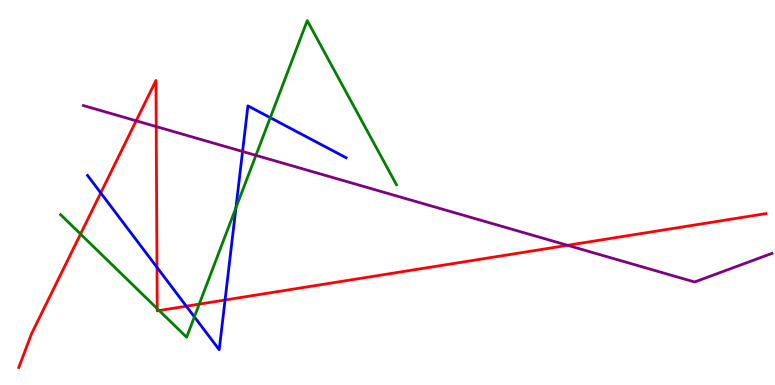[{'lines': ['blue', 'red'], 'intersections': [{'x': 1.3, 'y': 4.99}, {'x': 2.03, 'y': 3.06}, {'x': 2.4, 'y': 2.05}, {'x': 2.9, 'y': 2.21}]}, {'lines': ['green', 'red'], 'intersections': [{'x': 1.04, 'y': 3.92}, {'x': 2.03, 'y': 1.98}, {'x': 2.05, 'y': 1.93}, {'x': 2.57, 'y': 2.1}]}, {'lines': ['purple', 'red'], 'intersections': [{'x': 1.76, 'y': 6.86}, {'x': 2.02, 'y': 6.71}, {'x': 7.32, 'y': 3.63}]}, {'lines': ['blue', 'green'], 'intersections': [{'x': 2.51, 'y': 1.77}, {'x': 3.04, 'y': 4.6}, {'x': 3.49, 'y': 6.94}]}, {'lines': ['blue', 'purple'], 'intersections': [{'x': 3.13, 'y': 6.07}]}, {'lines': ['green', 'purple'], 'intersections': [{'x': 3.3, 'y': 5.97}]}]